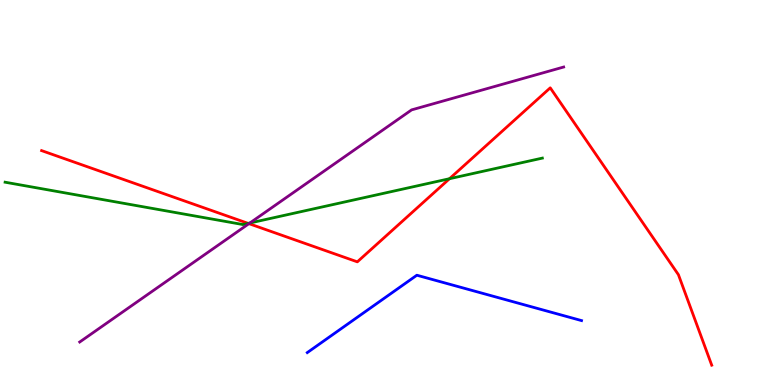[{'lines': ['blue', 'red'], 'intersections': []}, {'lines': ['green', 'red'], 'intersections': [{'x': 3.2, 'y': 4.2}, {'x': 5.8, 'y': 5.36}]}, {'lines': ['purple', 'red'], 'intersections': [{'x': 3.21, 'y': 4.19}]}, {'lines': ['blue', 'green'], 'intersections': []}, {'lines': ['blue', 'purple'], 'intersections': []}, {'lines': ['green', 'purple'], 'intersections': [{'x': 3.22, 'y': 4.21}]}]